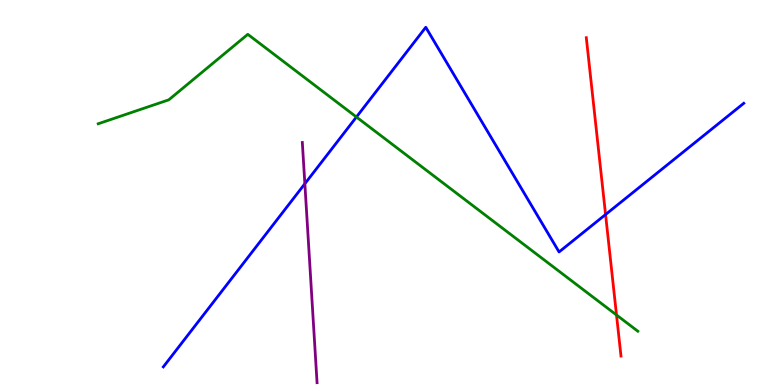[{'lines': ['blue', 'red'], 'intersections': [{'x': 7.81, 'y': 4.43}]}, {'lines': ['green', 'red'], 'intersections': [{'x': 7.95, 'y': 1.82}]}, {'lines': ['purple', 'red'], 'intersections': []}, {'lines': ['blue', 'green'], 'intersections': [{'x': 4.6, 'y': 6.96}]}, {'lines': ['blue', 'purple'], 'intersections': [{'x': 3.93, 'y': 5.23}]}, {'lines': ['green', 'purple'], 'intersections': []}]